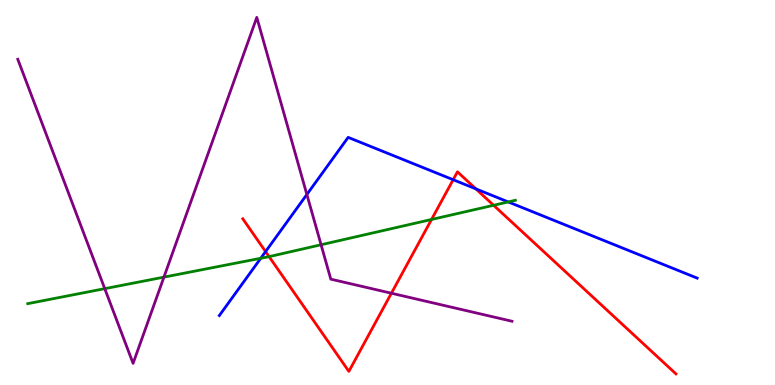[{'lines': ['blue', 'red'], 'intersections': [{'x': 3.43, 'y': 3.47}, {'x': 5.85, 'y': 5.33}, {'x': 6.14, 'y': 5.09}]}, {'lines': ['green', 'red'], 'intersections': [{'x': 3.47, 'y': 3.33}, {'x': 5.57, 'y': 4.3}, {'x': 6.37, 'y': 4.67}]}, {'lines': ['purple', 'red'], 'intersections': [{'x': 5.05, 'y': 2.38}]}, {'lines': ['blue', 'green'], 'intersections': [{'x': 3.36, 'y': 3.29}, {'x': 6.56, 'y': 4.76}]}, {'lines': ['blue', 'purple'], 'intersections': [{'x': 3.96, 'y': 4.95}]}, {'lines': ['green', 'purple'], 'intersections': [{'x': 1.35, 'y': 2.5}, {'x': 2.12, 'y': 2.8}, {'x': 4.14, 'y': 3.64}]}]